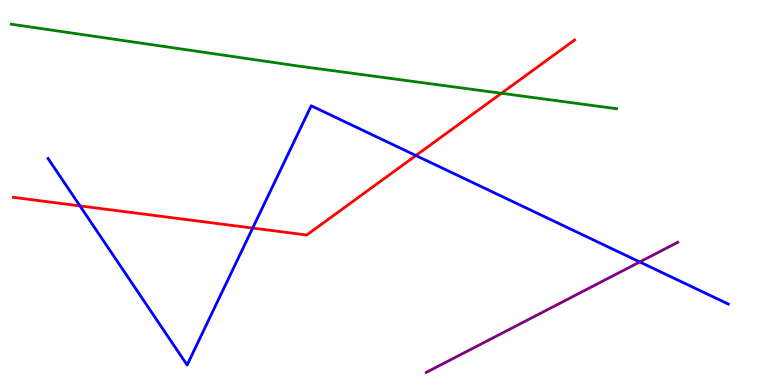[{'lines': ['blue', 'red'], 'intersections': [{'x': 1.03, 'y': 4.65}, {'x': 3.26, 'y': 4.08}, {'x': 5.37, 'y': 5.96}]}, {'lines': ['green', 'red'], 'intersections': [{'x': 6.47, 'y': 7.58}]}, {'lines': ['purple', 'red'], 'intersections': []}, {'lines': ['blue', 'green'], 'intersections': []}, {'lines': ['blue', 'purple'], 'intersections': [{'x': 8.26, 'y': 3.2}]}, {'lines': ['green', 'purple'], 'intersections': []}]